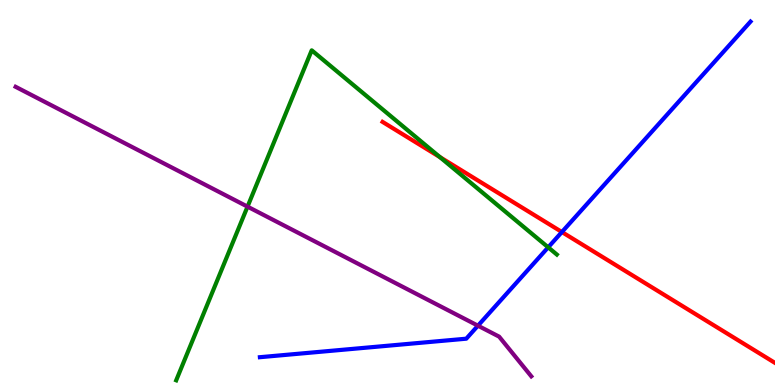[{'lines': ['blue', 'red'], 'intersections': [{'x': 7.25, 'y': 3.97}]}, {'lines': ['green', 'red'], 'intersections': [{'x': 5.68, 'y': 5.92}]}, {'lines': ['purple', 'red'], 'intersections': []}, {'lines': ['blue', 'green'], 'intersections': [{'x': 7.07, 'y': 3.58}]}, {'lines': ['blue', 'purple'], 'intersections': [{'x': 6.17, 'y': 1.54}]}, {'lines': ['green', 'purple'], 'intersections': [{'x': 3.19, 'y': 4.63}]}]